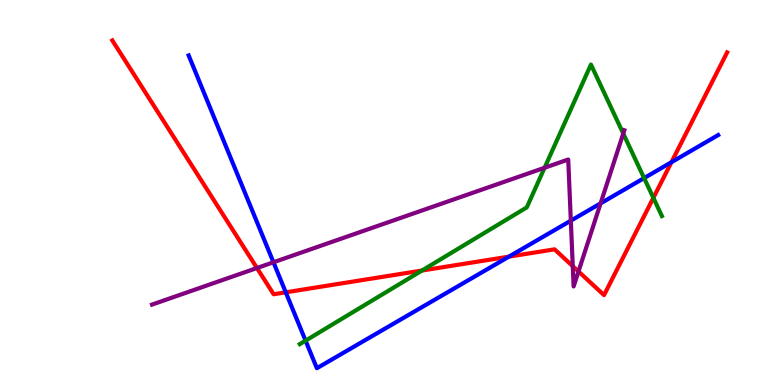[{'lines': ['blue', 'red'], 'intersections': [{'x': 3.69, 'y': 2.41}, {'x': 6.57, 'y': 3.33}, {'x': 8.66, 'y': 5.79}]}, {'lines': ['green', 'red'], 'intersections': [{'x': 5.44, 'y': 2.97}, {'x': 8.43, 'y': 4.86}]}, {'lines': ['purple', 'red'], 'intersections': [{'x': 3.32, 'y': 3.04}, {'x': 7.39, 'y': 3.09}, {'x': 7.46, 'y': 2.95}]}, {'lines': ['blue', 'green'], 'intersections': [{'x': 3.94, 'y': 1.15}, {'x': 8.31, 'y': 5.37}]}, {'lines': ['blue', 'purple'], 'intersections': [{'x': 3.53, 'y': 3.19}, {'x': 7.37, 'y': 4.27}, {'x': 7.75, 'y': 4.72}]}, {'lines': ['green', 'purple'], 'intersections': [{'x': 7.03, 'y': 5.64}, {'x': 8.04, 'y': 6.53}]}]